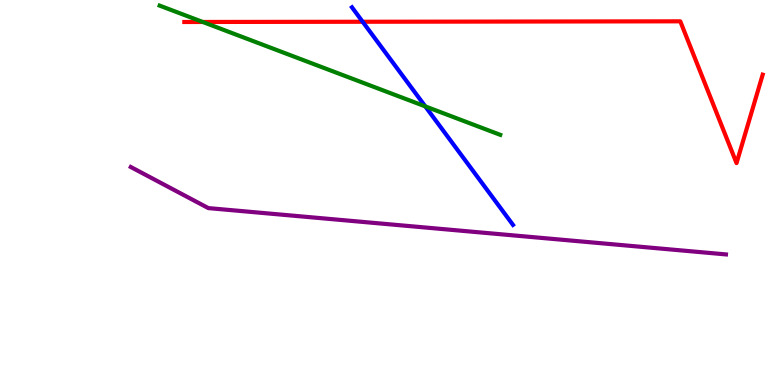[{'lines': ['blue', 'red'], 'intersections': [{'x': 4.68, 'y': 9.43}]}, {'lines': ['green', 'red'], 'intersections': [{'x': 2.62, 'y': 9.43}]}, {'lines': ['purple', 'red'], 'intersections': []}, {'lines': ['blue', 'green'], 'intersections': [{'x': 5.49, 'y': 7.24}]}, {'lines': ['blue', 'purple'], 'intersections': []}, {'lines': ['green', 'purple'], 'intersections': []}]